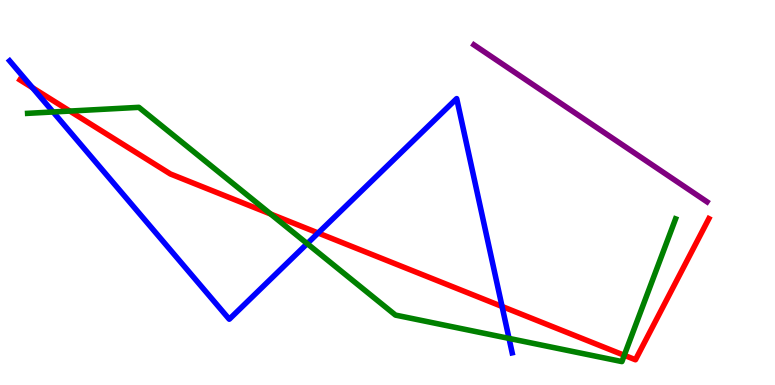[{'lines': ['blue', 'red'], 'intersections': [{'x': 0.419, 'y': 7.72}, {'x': 4.11, 'y': 3.95}, {'x': 6.48, 'y': 2.04}]}, {'lines': ['green', 'red'], 'intersections': [{'x': 0.901, 'y': 7.12}, {'x': 3.49, 'y': 4.44}, {'x': 8.05, 'y': 0.772}]}, {'lines': ['purple', 'red'], 'intersections': []}, {'lines': ['blue', 'green'], 'intersections': [{'x': 0.685, 'y': 7.09}, {'x': 3.96, 'y': 3.67}, {'x': 6.57, 'y': 1.21}]}, {'lines': ['blue', 'purple'], 'intersections': []}, {'lines': ['green', 'purple'], 'intersections': []}]